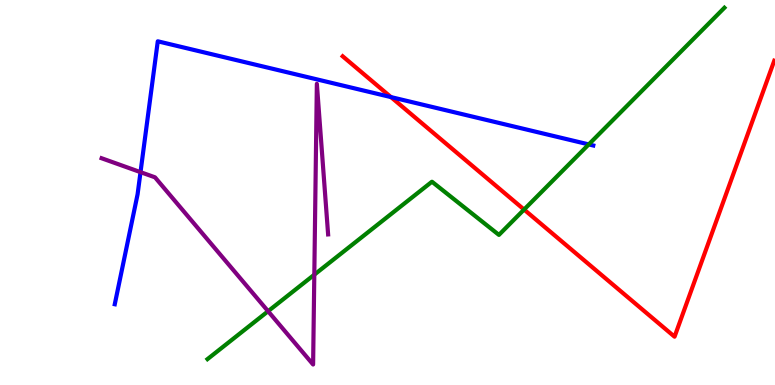[{'lines': ['blue', 'red'], 'intersections': [{'x': 5.04, 'y': 7.48}]}, {'lines': ['green', 'red'], 'intersections': [{'x': 6.76, 'y': 4.56}]}, {'lines': ['purple', 'red'], 'intersections': []}, {'lines': ['blue', 'green'], 'intersections': [{'x': 7.6, 'y': 6.25}]}, {'lines': ['blue', 'purple'], 'intersections': [{'x': 1.81, 'y': 5.53}]}, {'lines': ['green', 'purple'], 'intersections': [{'x': 3.46, 'y': 1.92}, {'x': 4.06, 'y': 2.87}]}]